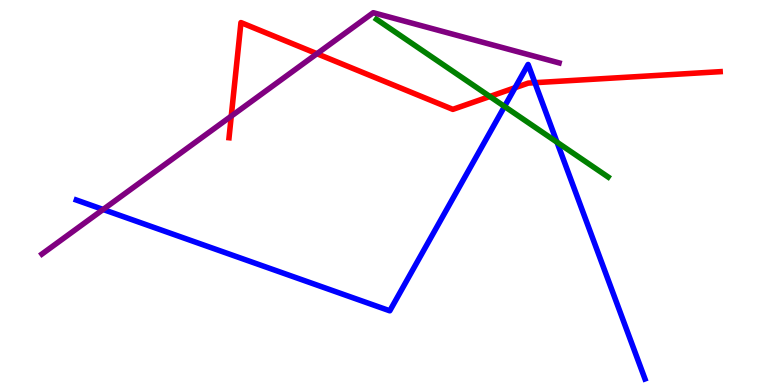[{'lines': ['blue', 'red'], 'intersections': [{'x': 6.65, 'y': 7.72}, {'x': 6.9, 'y': 7.85}]}, {'lines': ['green', 'red'], 'intersections': [{'x': 6.32, 'y': 7.49}]}, {'lines': ['purple', 'red'], 'intersections': [{'x': 2.98, 'y': 6.98}, {'x': 4.09, 'y': 8.6}]}, {'lines': ['blue', 'green'], 'intersections': [{'x': 6.51, 'y': 7.23}, {'x': 7.19, 'y': 6.31}]}, {'lines': ['blue', 'purple'], 'intersections': [{'x': 1.33, 'y': 4.56}]}, {'lines': ['green', 'purple'], 'intersections': []}]